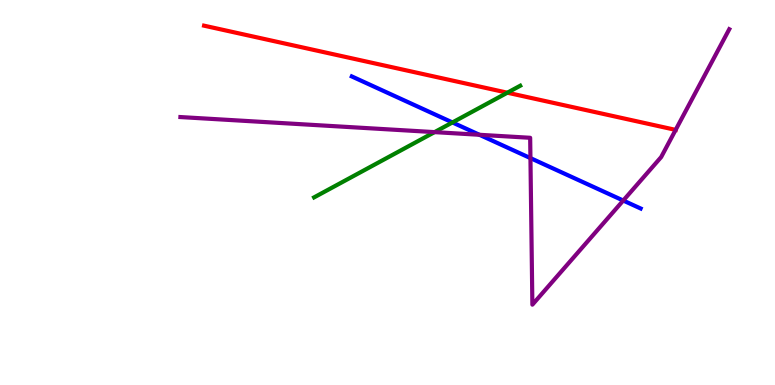[{'lines': ['blue', 'red'], 'intersections': []}, {'lines': ['green', 'red'], 'intersections': [{'x': 6.55, 'y': 7.59}]}, {'lines': ['purple', 'red'], 'intersections': [{'x': 8.72, 'y': 6.63}]}, {'lines': ['blue', 'green'], 'intersections': [{'x': 5.84, 'y': 6.82}]}, {'lines': ['blue', 'purple'], 'intersections': [{'x': 6.19, 'y': 6.5}, {'x': 6.84, 'y': 5.89}, {'x': 8.04, 'y': 4.79}]}, {'lines': ['green', 'purple'], 'intersections': [{'x': 5.61, 'y': 6.57}]}]